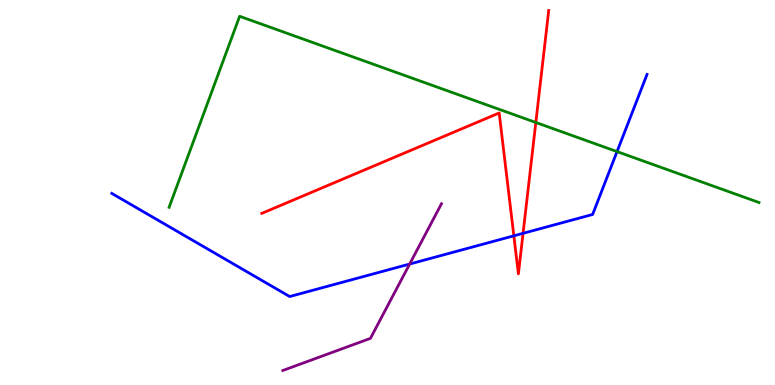[{'lines': ['blue', 'red'], 'intersections': [{'x': 6.63, 'y': 3.87}, {'x': 6.75, 'y': 3.94}]}, {'lines': ['green', 'red'], 'intersections': [{'x': 6.91, 'y': 6.82}]}, {'lines': ['purple', 'red'], 'intersections': []}, {'lines': ['blue', 'green'], 'intersections': [{'x': 7.96, 'y': 6.06}]}, {'lines': ['blue', 'purple'], 'intersections': [{'x': 5.29, 'y': 3.14}]}, {'lines': ['green', 'purple'], 'intersections': []}]